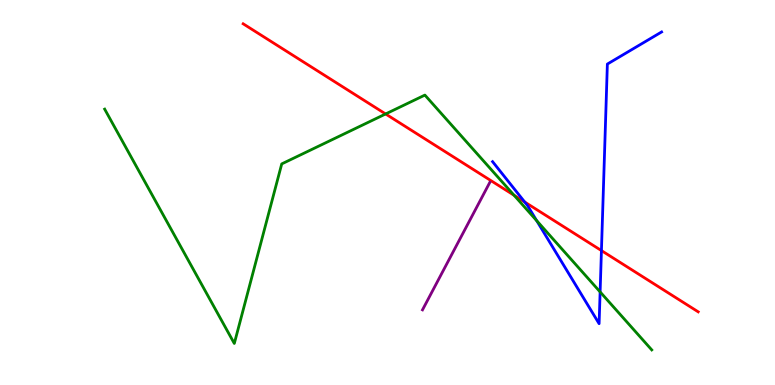[{'lines': ['blue', 'red'], 'intersections': [{'x': 6.77, 'y': 4.75}, {'x': 7.76, 'y': 3.49}]}, {'lines': ['green', 'red'], 'intersections': [{'x': 4.98, 'y': 7.04}, {'x': 6.63, 'y': 4.93}]}, {'lines': ['purple', 'red'], 'intersections': []}, {'lines': ['blue', 'green'], 'intersections': [{'x': 6.92, 'y': 4.27}, {'x': 7.74, 'y': 2.42}]}, {'lines': ['blue', 'purple'], 'intersections': []}, {'lines': ['green', 'purple'], 'intersections': []}]